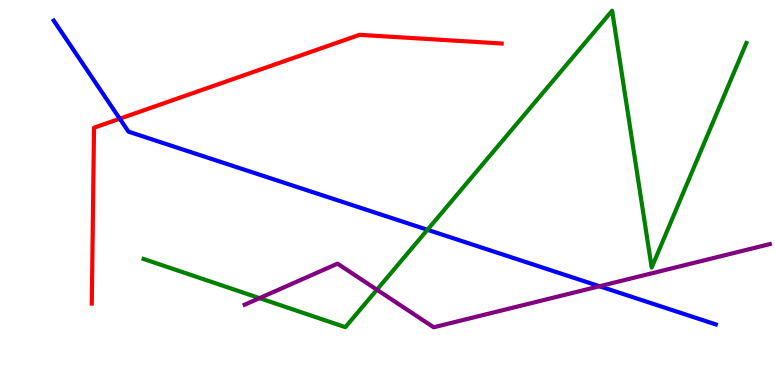[{'lines': ['blue', 'red'], 'intersections': [{'x': 1.55, 'y': 6.92}]}, {'lines': ['green', 'red'], 'intersections': []}, {'lines': ['purple', 'red'], 'intersections': []}, {'lines': ['blue', 'green'], 'intersections': [{'x': 5.52, 'y': 4.03}]}, {'lines': ['blue', 'purple'], 'intersections': [{'x': 7.74, 'y': 2.57}]}, {'lines': ['green', 'purple'], 'intersections': [{'x': 3.35, 'y': 2.26}, {'x': 4.86, 'y': 2.47}]}]